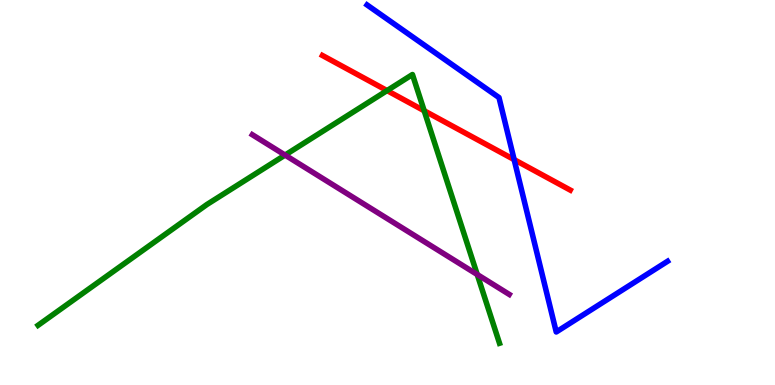[{'lines': ['blue', 'red'], 'intersections': [{'x': 6.63, 'y': 5.85}]}, {'lines': ['green', 'red'], 'intersections': [{'x': 4.99, 'y': 7.65}, {'x': 5.47, 'y': 7.12}]}, {'lines': ['purple', 'red'], 'intersections': []}, {'lines': ['blue', 'green'], 'intersections': []}, {'lines': ['blue', 'purple'], 'intersections': []}, {'lines': ['green', 'purple'], 'intersections': [{'x': 3.68, 'y': 5.97}, {'x': 6.16, 'y': 2.87}]}]